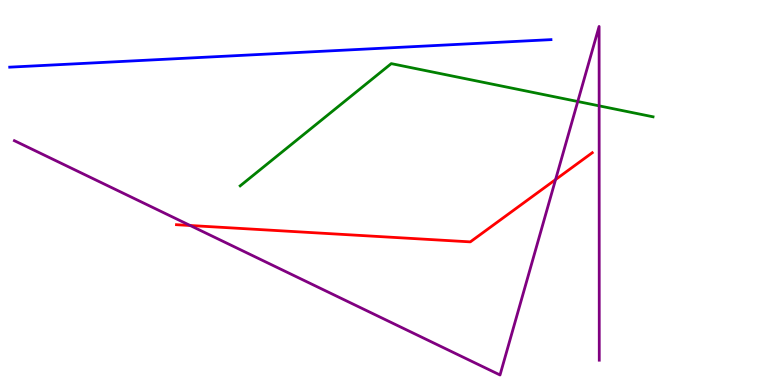[{'lines': ['blue', 'red'], 'intersections': []}, {'lines': ['green', 'red'], 'intersections': []}, {'lines': ['purple', 'red'], 'intersections': [{'x': 2.45, 'y': 4.14}, {'x': 7.17, 'y': 5.34}]}, {'lines': ['blue', 'green'], 'intersections': []}, {'lines': ['blue', 'purple'], 'intersections': []}, {'lines': ['green', 'purple'], 'intersections': [{'x': 7.46, 'y': 7.36}, {'x': 7.73, 'y': 7.25}]}]